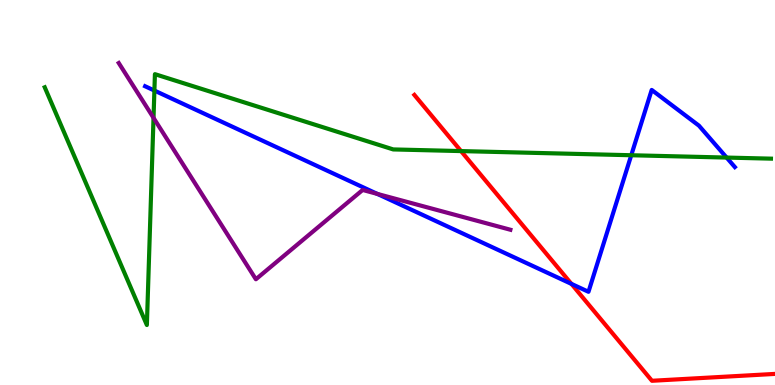[{'lines': ['blue', 'red'], 'intersections': [{'x': 7.37, 'y': 2.63}]}, {'lines': ['green', 'red'], 'intersections': [{'x': 5.95, 'y': 6.08}]}, {'lines': ['purple', 'red'], 'intersections': []}, {'lines': ['blue', 'green'], 'intersections': [{'x': 1.99, 'y': 7.65}, {'x': 8.15, 'y': 5.97}, {'x': 9.38, 'y': 5.91}]}, {'lines': ['blue', 'purple'], 'intersections': [{'x': 4.87, 'y': 4.96}]}, {'lines': ['green', 'purple'], 'intersections': [{'x': 1.98, 'y': 6.94}]}]